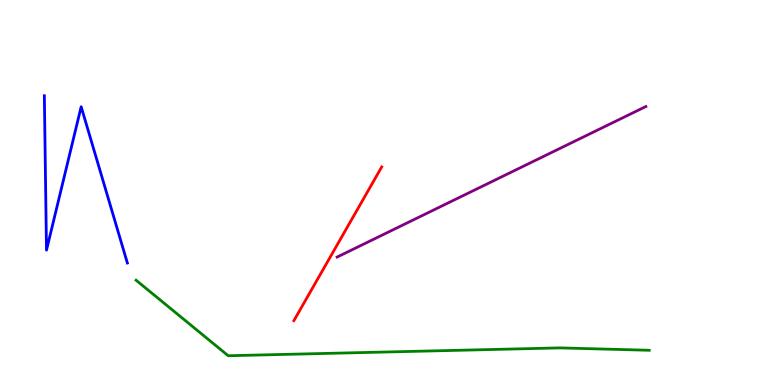[{'lines': ['blue', 'red'], 'intersections': []}, {'lines': ['green', 'red'], 'intersections': []}, {'lines': ['purple', 'red'], 'intersections': []}, {'lines': ['blue', 'green'], 'intersections': []}, {'lines': ['blue', 'purple'], 'intersections': []}, {'lines': ['green', 'purple'], 'intersections': []}]